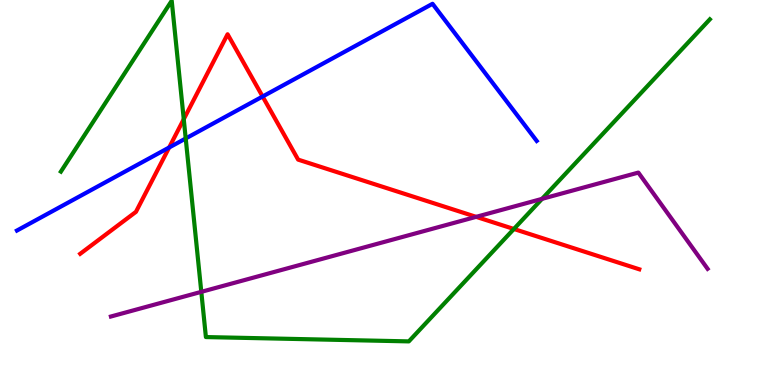[{'lines': ['blue', 'red'], 'intersections': [{'x': 2.18, 'y': 6.17}, {'x': 3.39, 'y': 7.49}]}, {'lines': ['green', 'red'], 'intersections': [{'x': 2.37, 'y': 6.9}, {'x': 6.63, 'y': 4.05}]}, {'lines': ['purple', 'red'], 'intersections': [{'x': 6.14, 'y': 4.37}]}, {'lines': ['blue', 'green'], 'intersections': [{'x': 2.4, 'y': 6.4}]}, {'lines': ['blue', 'purple'], 'intersections': []}, {'lines': ['green', 'purple'], 'intersections': [{'x': 2.6, 'y': 2.42}, {'x': 6.99, 'y': 4.83}]}]